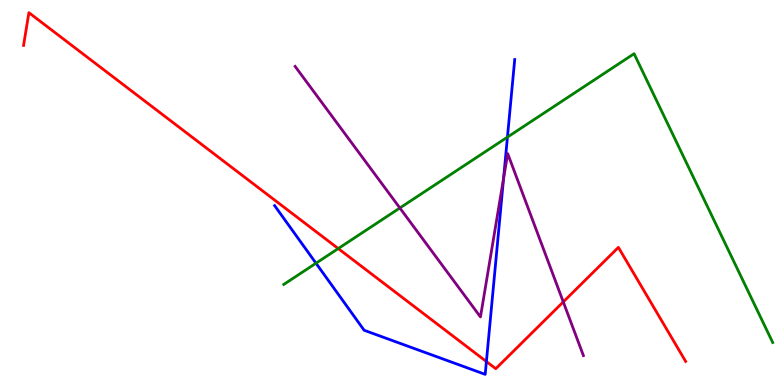[{'lines': ['blue', 'red'], 'intersections': [{'x': 6.28, 'y': 0.609}]}, {'lines': ['green', 'red'], 'intersections': [{'x': 4.36, 'y': 3.54}]}, {'lines': ['purple', 'red'], 'intersections': [{'x': 7.27, 'y': 2.16}]}, {'lines': ['blue', 'green'], 'intersections': [{'x': 4.08, 'y': 3.16}, {'x': 6.55, 'y': 6.44}]}, {'lines': ['blue', 'purple'], 'intersections': [{'x': 6.5, 'y': 5.37}]}, {'lines': ['green', 'purple'], 'intersections': [{'x': 5.16, 'y': 4.6}]}]